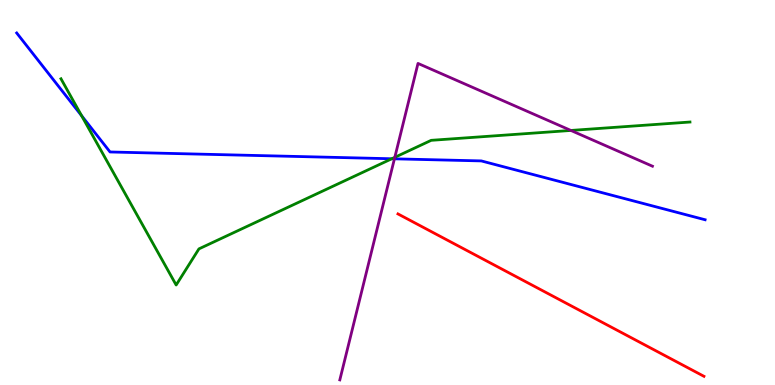[{'lines': ['blue', 'red'], 'intersections': []}, {'lines': ['green', 'red'], 'intersections': []}, {'lines': ['purple', 'red'], 'intersections': []}, {'lines': ['blue', 'green'], 'intersections': [{'x': 1.05, 'y': 6.99}, {'x': 5.06, 'y': 5.88}]}, {'lines': ['blue', 'purple'], 'intersections': [{'x': 5.09, 'y': 5.87}]}, {'lines': ['green', 'purple'], 'intersections': [{'x': 5.09, 'y': 5.91}, {'x': 7.37, 'y': 6.61}]}]